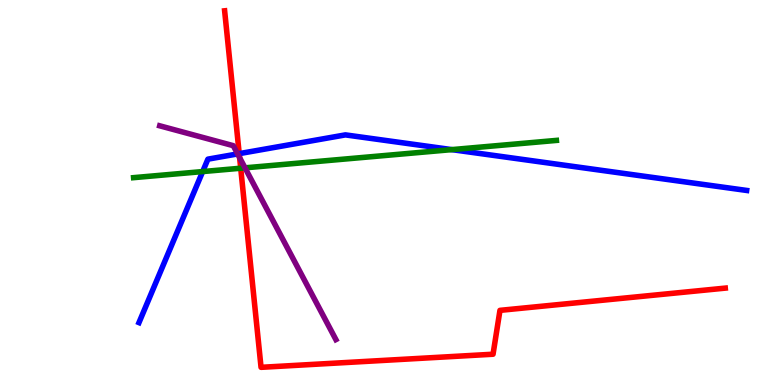[{'lines': ['blue', 'red'], 'intersections': [{'x': 3.09, 'y': 6.01}]}, {'lines': ['green', 'red'], 'intersections': [{'x': 3.11, 'y': 5.63}]}, {'lines': ['purple', 'red'], 'intersections': [{'x': 3.09, 'y': 5.9}]}, {'lines': ['blue', 'green'], 'intersections': [{'x': 2.62, 'y': 5.54}, {'x': 5.83, 'y': 6.11}]}, {'lines': ['blue', 'purple'], 'intersections': [{'x': 3.07, 'y': 6.0}]}, {'lines': ['green', 'purple'], 'intersections': [{'x': 3.16, 'y': 5.64}]}]